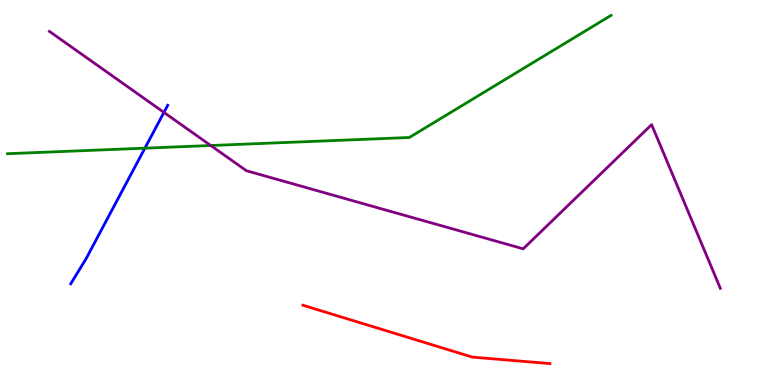[{'lines': ['blue', 'red'], 'intersections': []}, {'lines': ['green', 'red'], 'intersections': []}, {'lines': ['purple', 'red'], 'intersections': []}, {'lines': ['blue', 'green'], 'intersections': [{'x': 1.87, 'y': 6.15}]}, {'lines': ['blue', 'purple'], 'intersections': [{'x': 2.12, 'y': 7.08}]}, {'lines': ['green', 'purple'], 'intersections': [{'x': 2.72, 'y': 6.22}]}]